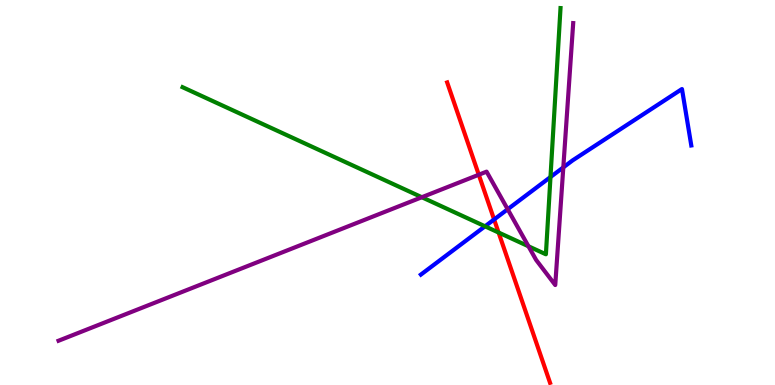[{'lines': ['blue', 'red'], 'intersections': [{'x': 6.38, 'y': 4.3}]}, {'lines': ['green', 'red'], 'intersections': [{'x': 6.43, 'y': 3.96}]}, {'lines': ['purple', 'red'], 'intersections': [{'x': 6.18, 'y': 5.46}]}, {'lines': ['blue', 'green'], 'intersections': [{'x': 6.26, 'y': 4.12}, {'x': 7.1, 'y': 5.4}]}, {'lines': ['blue', 'purple'], 'intersections': [{'x': 6.55, 'y': 4.56}, {'x': 7.27, 'y': 5.65}]}, {'lines': ['green', 'purple'], 'intersections': [{'x': 5.44, 'y': 4.88}, {'x': 6.82, 'y': 3.6}]}]